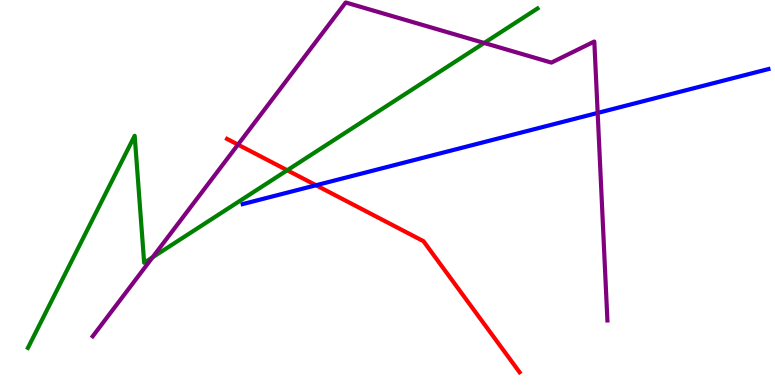[{'lines': ['blue', 'red'], 'intersections': [{'x': 4.08, 'y': 5.19}]}, {'lines': ['green', 'red'], 'intersections': [{'x': 3.71, 'y': 5.58}]}, {'lines': ['purple', 'red'], 'intersections': [{'x': 3.07, 'y': 6.24}]}, {'lines': ['blue', 'green'], 'intersections': []}, {'lines': ['blue', 'purple'], 'intersections': [{'x': 7.71, 'y': 7.07}]}, {'lines': ['green', 'purple'], 'intersections': [{'x': 1.97, 'y': 3.32}, {'x': 6.25, 'y': 8.88}]}]